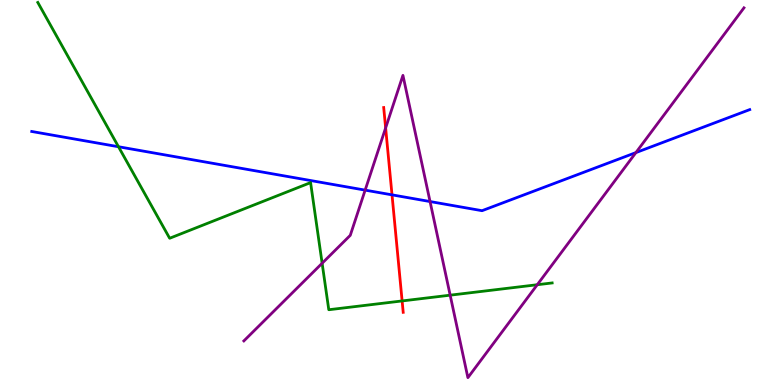[{'lines': ['blue', 'red'], 'intersections': [{'x': 5.06, 'y': 4.94}]}, {'lines': ['green', 'red'], 'intersections': [{'x': 5.19, 'y': 2.18}]}, {'lines': ['purple', 'red'], 'intersections': [{'x': 4.98, 'y': 6.68}]}, {'lines': ['blue', 'green'], 'intersections': [{'x': 1.53, 'y': 6.19}]}, {'lines': ['blue', 'purple'], 'intersections': [{'x': 4.71, 'y': 5.06}, {'x': 5.55, 'y': 4.77}, {'x': 8.21, 'y': 6.04}]}, {'lines': ['green', 'purple'], 'intersections': [{'x': 4.16, 'y': 3.16}, {'x': 5.81, 'y': 2.33}, {'x': 6.93, 'y': 2.6}]}]